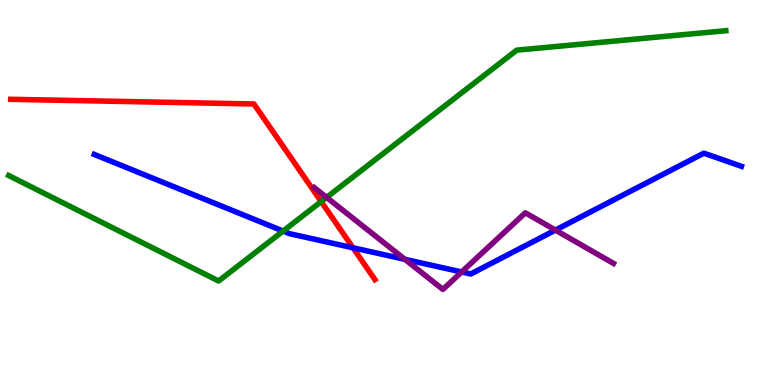[{'lines': ['blue', 'red'], 'intersections': [{'x': 4.56, 'y': 3.56}]}, {'lines': ['green', 'red'], 'intersections': [{'x': 4.14, 'y': 4.76}]}, {'lines': ['purple', 'red'], 'intersections': []}, {'lines': ['blue', 'green'], 'intersections': [{'x': 3.65, 'y': 4.0}]}, {'lines': ['blue', 'purple'], 'intersections': [{'x': 5.22, 'y': 3.26}, {'x': 5.96, 'y': 2.94}, {'x': 7.17, 'y': 4.02}]}, {'lines': ['green', 'purple'], 'intersections': [{'x': 4.21, 'y': 4.87}]}]